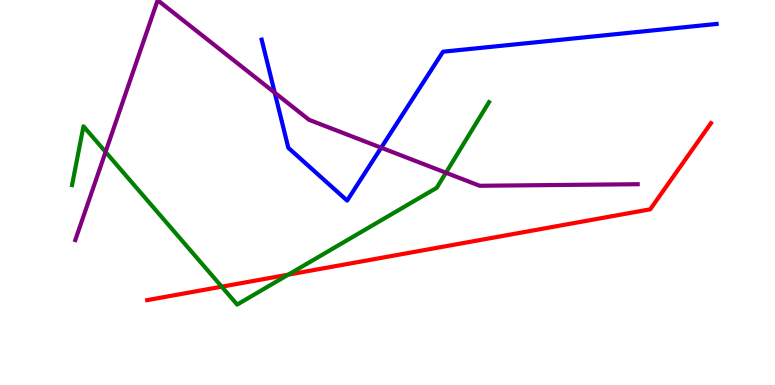[{'lines': ['blue', 'red'], 'intersections': []}, {'lines': ['green', 'red'], 'intersections': [{'x': 2.86, 'y': 2.55}, {'x': 3.72, 'y': 2.87}]}, {'lines': ['purple', 'red'], 'intersections': []}, {'lines': ['blue', 'green'], 'intersections': []}, {'lines': ['blue', 'purple'], 'intersections': [{'x': 3.54, 'y': 7.59}, {'x': 4.92, 'y': 6.16}]}, {'lines': ['green', 'purple'], 'intersections': [{'x': 1.36, 'y': 6.05}, {'x': 5.75, 'y': 5.51}]}]